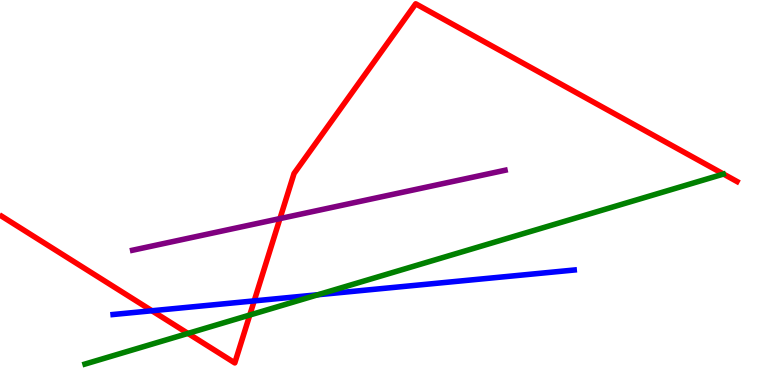[{'lines': ['blue', 'red'], 'intersections': [{'x': 1.96, 'y': 1.93}, {'x': 3.28, 'y': 2.18}]}, {'lines': ['green', 'red'], 'intersections': [{'x': 2.43, 'y': 1.34}, {'x': 3.22, 'y': 1.82}]}, {'lines': ['purple', 'red'], 'intersections': [{'x': 3.61, 'y': 4.32}]}, {'lines': ['blue', 'green'], 'intersections': [{'x': 4.1, 'y': 2.34}]}, {'lines': ['blue', 'purple'], 'intersections': []}, {'lines': ['green', 'purple'], 'intersections': []}]